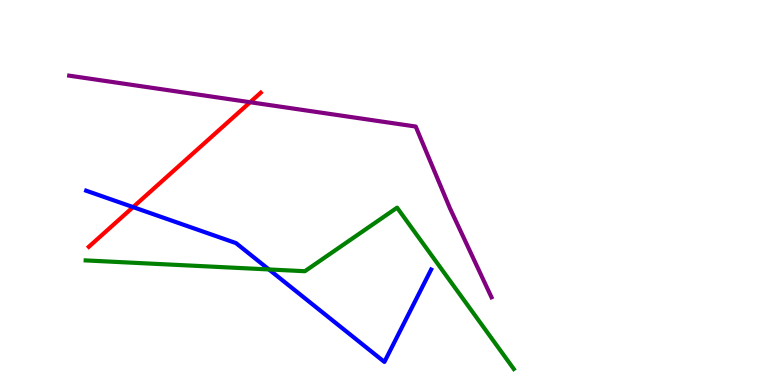[{'lines': ['blue', 'red'], 'intersections': [{'x': 1.72, 'y': 4.62}]}, {'lines': ['green', 'red'], 'intersections': []}, {'lines': ['purple', 'red'], 'intersections': [{'x': 3.23, 'y': 7.34}]}, {'lines': ['blue', 'green'], 'intersections': [{'x': 3.47, 'y': 3.0}]}, {'lines': ['blue', 'purple'], 'intersections': []}, {'lines': ['green', 'purple'], 'intersections': []}]